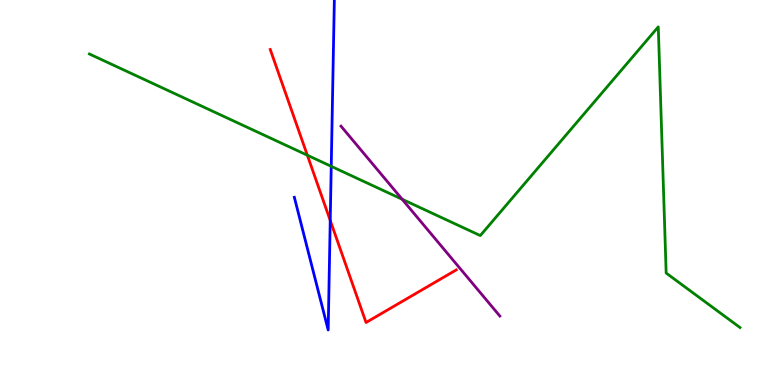[{'lines': ['blue', 'red'], 'intersections': [{'x': 4.26, 'y': 4.27}]}, {'lines': ['green', 'red'], 'intersections': [{'x': 3.97, 'y': 5.97}]}, {'lines': ['purple', 'red'], 'intersections': []}, {'lines': ['blue', 'green'], 'intersections': [{'x': 4.27, 'y': 5.68}]}, {'lines': ['blue', 'purple'], 'intersections': []}, {'lines': ['green', 'purple'], 'intersections': [{'x': 5.19, 'y': 4.82}]}]